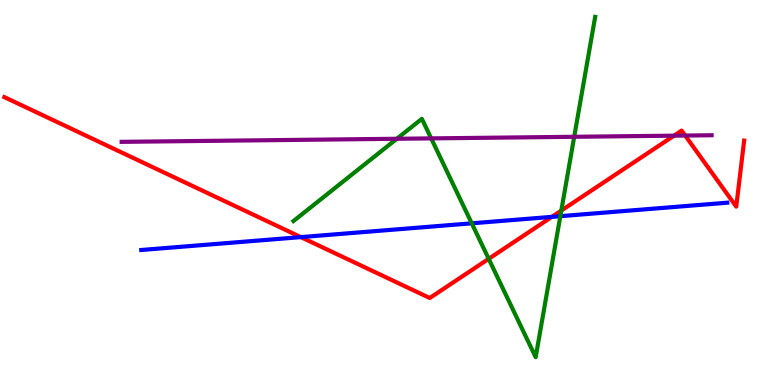[{'lines': ['blue', 'red'], 'intersections': [{'x': 3.88, 'y': 3.84}, {'x': 7.12, 'y': 4.37}]}, {'lines': ['green', 'red'], 'intersections': [{'x': 6.31, 'y': 3.28}, {'x': 7.24, 'y': 4.53}]}, {'lines': ['purple', 'red'], 'intersections': [{'x': 8.7, 'y': 6.48}, {'x': 8.84, 'y': 6.48}]}, {'lines': ['blue', 'green'], 'intersections': [{'x': 6.09, 'y': 4.2}, {'x': 7.23, 'y': 4.39}]}, {'lines': ['blue', 'purple'], 'intersections': []}, {'lines': ['green', 'purple'], 'intersections': [{'x': 5.12, 'y': 6.4}, {'x': 5.56, 'y': 6.41}, {'x': 7.41, 'y': 6.45}]}]